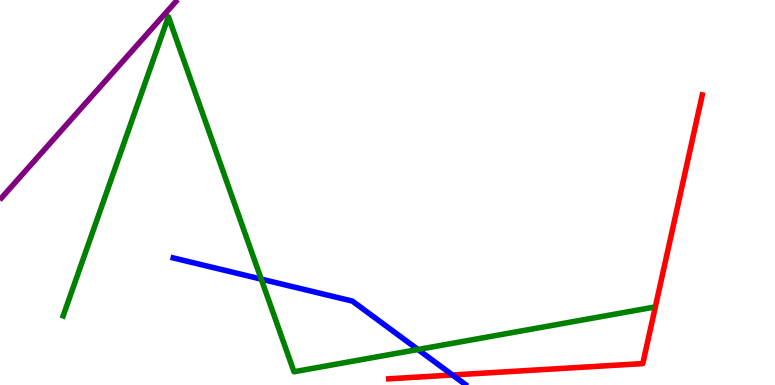[{'lines': ['blue', 'red'], 'intersections': [{'x': 5.84, 'y': 0.26}]}, {'lines': ['green', 'red'], 'intersections': []}, {'lines': ['purple', 'red'], 'intersections': []}, {'lines': ['blue', 'green'], 'intersections': [{'x': 3.37, 'y': 2.75}, {'x': 5.39, 'y': 0.922}]}, {'lines': ['blue', 'purple'], 'intersections': []}, {'lines': ['green', 'purple'], 'intersections': []}]